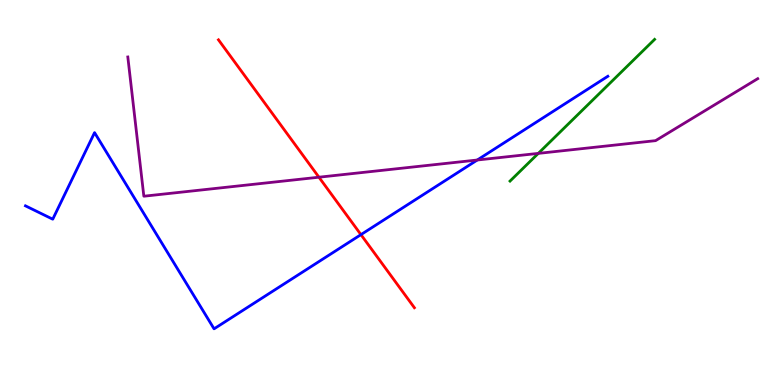[{'lines': ['blue', 'red'], 'intersections': [{'x': 4.66, 'y': 3.91}]}, {'lines': ['green', 'red'], 'intersections': []}, {'lines': ['purple', 'red'], 'intersections': [{'x': 4.12, 'y': 5.4}]}, {'lines': ['blue', 'green'], 'intersections': []}, {'lines': ['blue', 'purple'], 'intersections': [{'x': 6.16, 'y': 5.84}]}, {'lines': ['green', 'purple'], 'intersections': [{'x': 6.95, 'y': 6.02}]}]